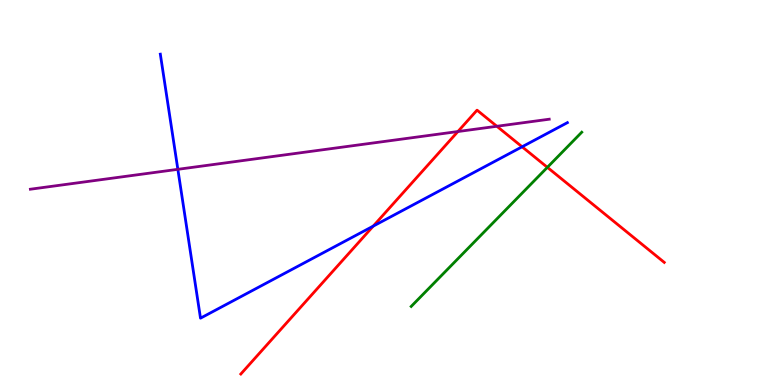[{'lines': ['blue', 'red'], 'intersections': [{'x': 4.82, 'y': 4.13}, {'x': 6.74, 'y': 6.19}]}, {'lines': ['green', 'red'], 'intersections': [{'x': 7.06, 'y': 5.65}]}, {'lines': ['purple', 'red'], 'intersections': [{'x': 5.91, 'y': 6.58}, {'x': 6.41, 'y': 6.72}]}, {'lines': ['blue', 'green'], 'intersections': []}, {'lines': ['blue', 'purple'], 'intersections': [{'x': 2.29, 'y': 5.6}]}, {'lines': ['green', 'purple'], 'intersections': []}]